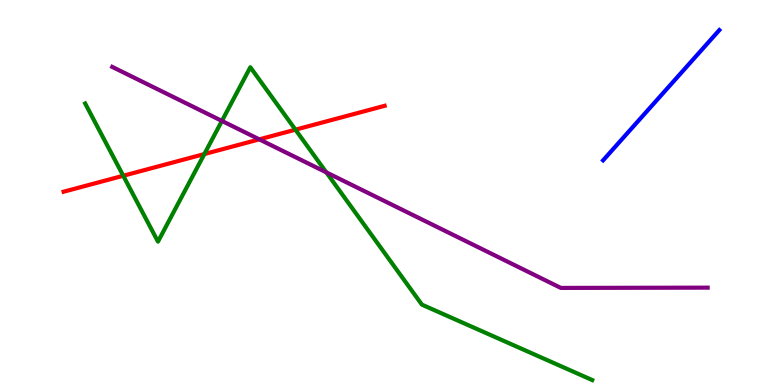[{'lines': ['blue', 'red'], 'intersections': []}, {'lines': ['green', 'red'], 'intersections': [{'x': 1.59, 'y': 5.43}, {'x': 2.64, 'y': 6.0}, {'x': 3.81, 'y': 6.63}]}, {'lines': ['purple', 'red'], 'intersections': [{'x': 3.35, 'y': 6.38}]}, {'lines': ['blue', 'green'], 'intersections': []}, {'lines': ['blue', 'purple'], 'intersections': []}, {'lines': ['green', 'purple'], 'intersections': [{'x': 2.86, 'y': 6.86}, {'x': 4.21, 'y': 5.52}]}]